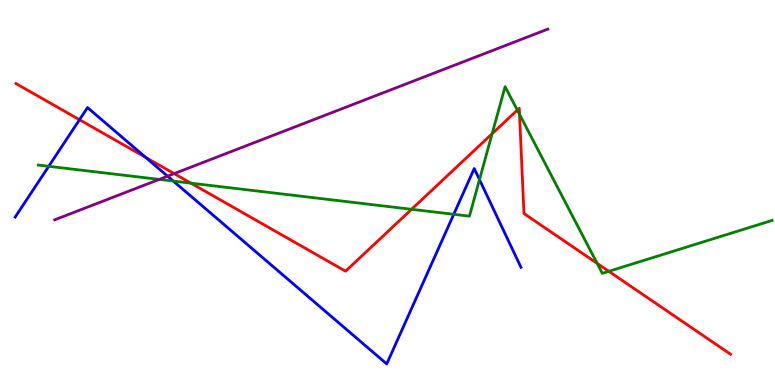[{'lines': ['blue', 'red'], 'intersections': [{'x': 1.03, 'y': 6.89}, {'x': 1.88, 'y': 5.91}]}, {'lines': ['green', 'red'], 'intersections': [{'x': 2.46, 'y': 5.24}, {'x': 5.31, 'y': 4.56}, {'x': 6.35, 'y': 6.53}, {'x': 6.67, 'y': 7.14}, {'x': 6.7, 'y': 7.03}, {'x': 7.71, 'y': 3.16}, {'x': 7.86, 'y': 2.95}]}, {'lines': ['purple', 'red'], 'intersections': [{'x': 2.25, 'y': 5.49}]}, {'lines': ['blue', 'green'], 'intersections': [{'x': 0.629, 'y': 5.68}, {'x': 2.24, 'y': 5.3}, {'x': 5.85, 'y': 4.43}, {'x': 6.19, 'y': 5.33}]}, {'lines': ['blue', 'purple'], 'intersections': [{'x': 2.16, 'y': 5.42}]}, {'lines': ['green', 'purple'], 'intersections': [{'x': 2.05, 'y': 5.34}]}]